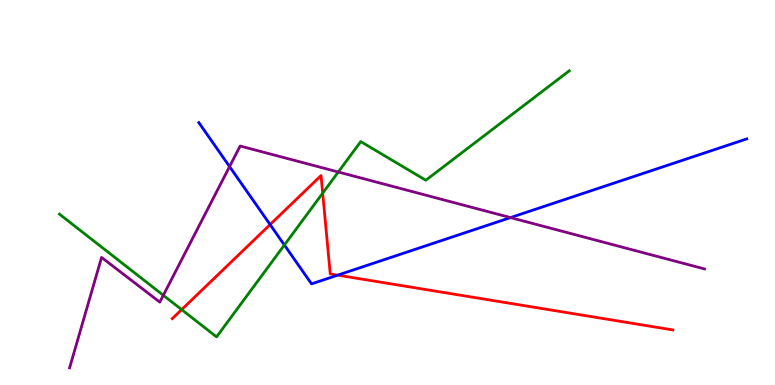[{'lines': ['blue', 'red'], 'intersections': [{'x': 3.49, 'y': 4.17}, {'x': 4.36, 'y': 2.85}]}, {'lines': ['green', 'red'], 'intersections': [{'x': 2.34, 'y': 1.96}, {'x': 4.16, 'y': 4.98}]}, {'lines': ['purple', 'red'], 'intersections': []}, {'lines': ['blue', 'green'], 'intersections': [{'x': 3.67, 'y': 3.64}]}, {'lines': ['blue', 'purple'], 'intersections': [{'x': 2.96, 'y': 5.67}, {'x': 6.59, 'y': 4.35}]}, {'lines': ['green', 'purple'], 'intersections': [{'x': 2.11, 'y': 2.33}, {'x': 4.37, 'y': 5.53}]}]